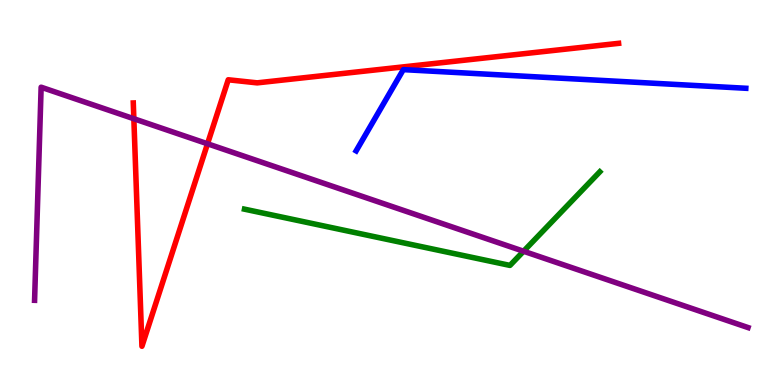[{'lines': ['blue', 'red'], 'intersections': []}, {'lines': ['green', 'red'], 'intersections': []}, {'lines': ['purple', 'red'], 'intersections': [{'x': 1.73, 'y': 6.92}, {'x': 2.68, 'y': 6.27}]}, {'lines': ['blue', 'green'], 'intersections': []}, {'lines': ['blue', 'purple'], 'intersections': []}, {'lines': ['green', 'purple'], 'intersections': [{'x': 6.76, 'y': 3.47}]}]